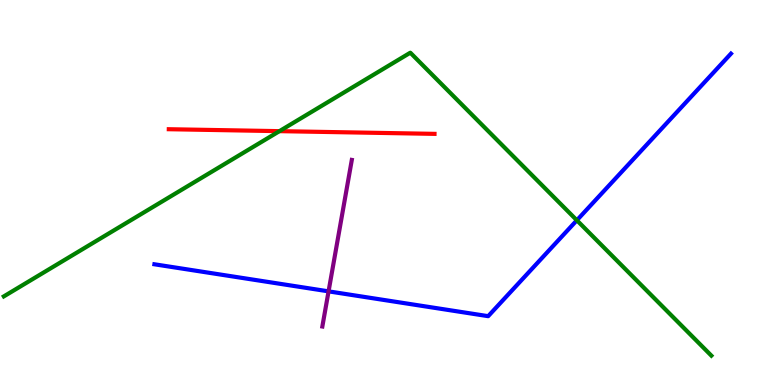[{'lines': ['blue', 'red'], 'intersections': []}, {'lines': ['green', 'red'], 'intersections': [{'x': 3.61, 'y': 6.59}]}, {'lines': ['purple', 'red'], 'intersections': []}, {'lines': ['blue', 'green'], 'intersections': [{'x': 7.44, 'y': 4.28}]}, {'lines': ['blue', 'purple'], 'intersections': [{'x': 4.24, 'y': 2.43}]}, {'lines': ['green', 'purple'], 'intersections': []}]